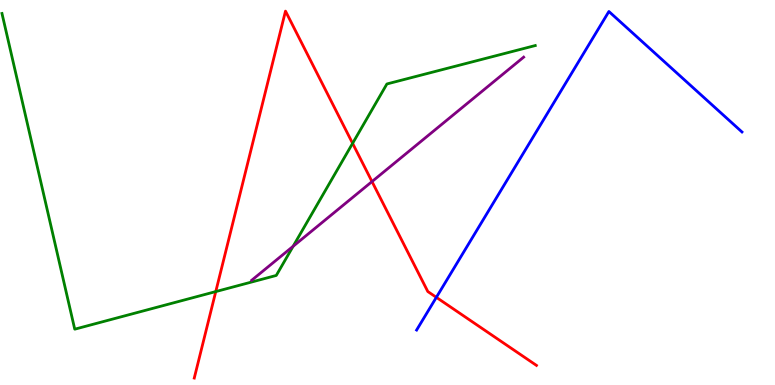[{'lines': ['blue', 'red'], 'intersections': [{'x': 5.63, 'y': 2.28}]}, {'lines': ['green', 'red'], 'intersections': [{'x': 2.78, 'y': 2.43}, {'x': 4.55, 'y': 6.28}]}, {'lines': ['purple', 'red'], 'intersections': [{'x': 4.8, 'y': 5.28}]}, {'lines': ['blue', 'green'], 'intersections': []}, {'lines': ['blue', 'purple'], 'intersections': []}, {'lines': ['green', 'purple'], 'intersections': [{'x': 3.78, 'y': 3.6}]}]